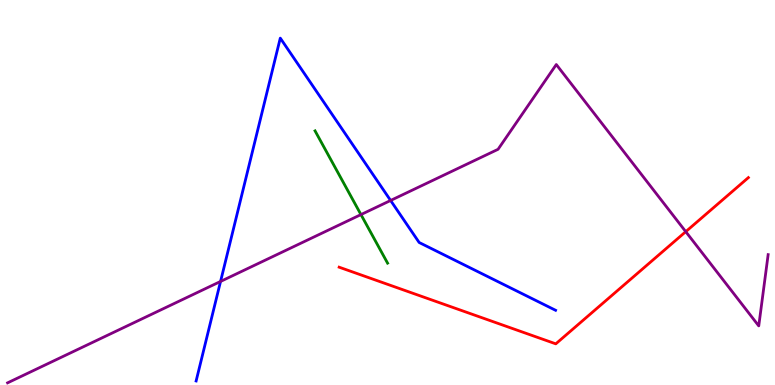[{'lines': ['blue', 'red'], 'intersections': []}, {'lines': ['green', 'red'], 'intersections': []}, {'lines': ['purple', 'red'], 'intersections': [{'x': 8.85, 'y': 3.98}]}, {'lines': ['blue', 'green'], 'intersections': []}, {'lines': ['blue', 'purple'], 'intersections': [{'x': 2.85, 'y': 2.69}, {'x': 5.04, 'y': 4.79}]}, {'lines': ['green', 'purple'], 'intersections': [{'x': 4.66, 'y': 4.43}]}]